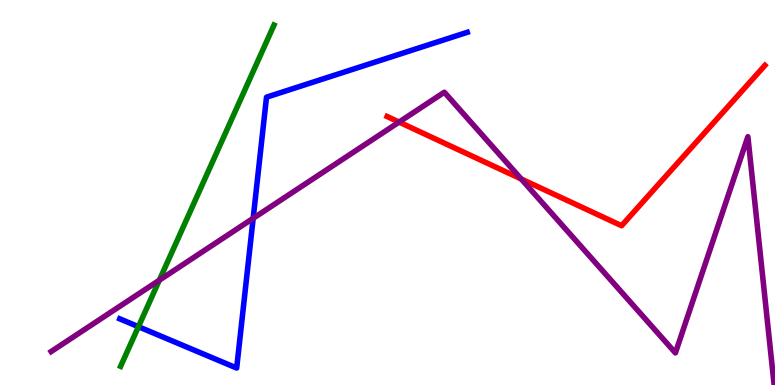[{'lines': ['blue', 'red'], 'intersections': []}, {'lines': ['green', 'red'], 'intersections': []}, {'lines': ['purple', 'red'], 'intersections': [{'x': 5.15, 'y': 6.83}, {'x': 6.73, 'y': 5.35}]}, {'lines': ['blue', 'green'], 'intersections': [{'x': 1.79, 'y': 1.51}]}, {'lines': ['blue', 'purple'], 'intersections': [{'x': 3.27, 'y': 4.33}]}, {'lines': ['green', 'purple'], 'intersections': [{'x': 2.06, 'y': 2.72}]}]